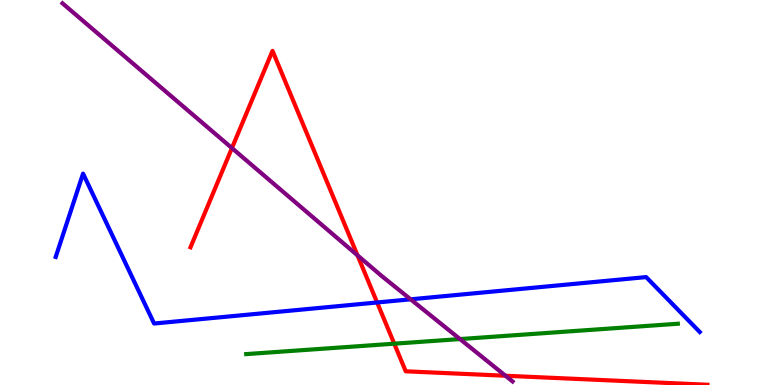[{'lines': ['blue', 'red'], 'intersections': [{'x': 4.87, 'y': 2.14}]}, {'lines': ['green', 'red'], 'intersections': [{'x': 5.09, 'y': 1.07}]}, {'lines': ['purple', 'red'], 'intersections': [{'x': 2.99, 'y': 6.15}, {'x': 4.61, 'y': 3.37}, {'x': 6.52, 'y': 0.24}]}, {'lines': ['blue', 'green'], 'intersections': []}, {'lines': ['blue', 'purple'], 'intersections': [{'x': 5.3, 'y': 2.23}]}, {'lines': ['green', 'purple'], 'intersections': [{'x': 5.94, 'y': 1.19}]}]